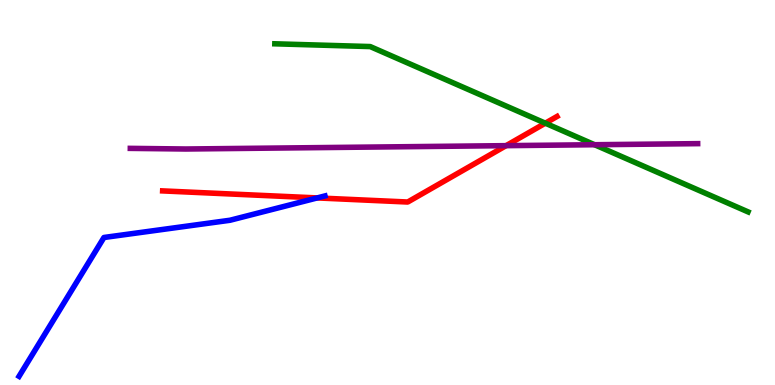[{'lines': ['blue', 'red'], 'intersections': [{'x': 4.09, 'y': 4.86}]}, {'lines': ['green', 'red'], 'intersections': [{'x': 7.04, 'y': 6.8}]}, {'lines': ['purple', 'red'], 'intersections': [{'x': 6.53, 'y': 6.22}]}, {'lines': ['blue', 'green'], 'intersections': []}, {'lines': ['blue', 'purple'], 'intersections': []}, {'lines': ['green', 'purple'], 'intersections': [{'x': 7.67, 'y': 6.24}]}]